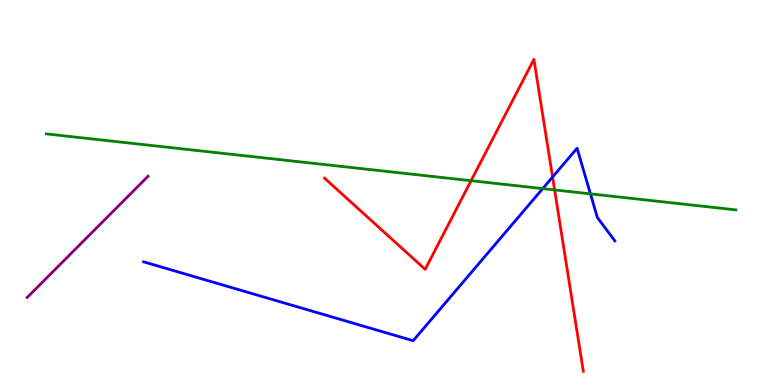[{'lines': ['blue', 'red'], 'intersections': [{'x': 7.13, 'y': 5.4}]}, {'lines': ['green', 'red'], 'intersections': [{'x': 6.08, 'y': 5.31}, {'x': 7.16, 'y': 5.07}]}, {'lines': ['purple', 'red'], 'intersections': []}, {'lines': ['blue', 'green'], 'intersections': [{'x': 7.0, 'y': 5.1}, {'x': 7.62, 'y': 4.96}]}, {'lines': ['blue', 'purple'], 'intersections': []}, {'lines': ['green', 'purple'], 'intersections': []}]